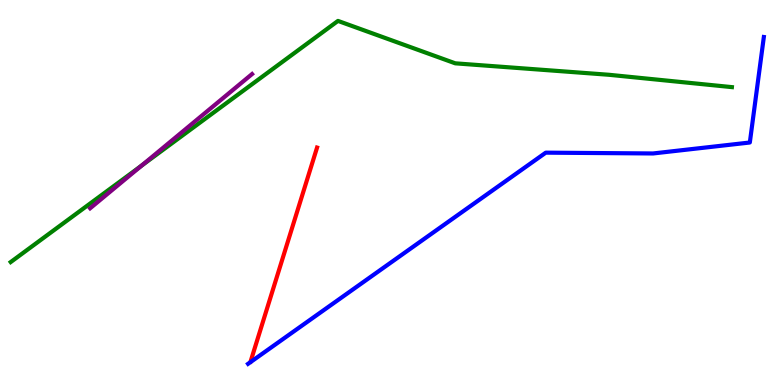[{'lines': ['blue', 'red'], 'intersections': []}, {'lines': ['green', 'red'], 'intersections': []}, {'lines': ['purple', 'red'], 'intersections': []}, {'lines': ['blue', 'green'], 'intersections': []}, {'lines': ['blue', 'purple'], 'intersections': []}, {'lines': ['green', 'purple'], 'intersections': [{'x': 1.83, 'y': 5.7}]}]